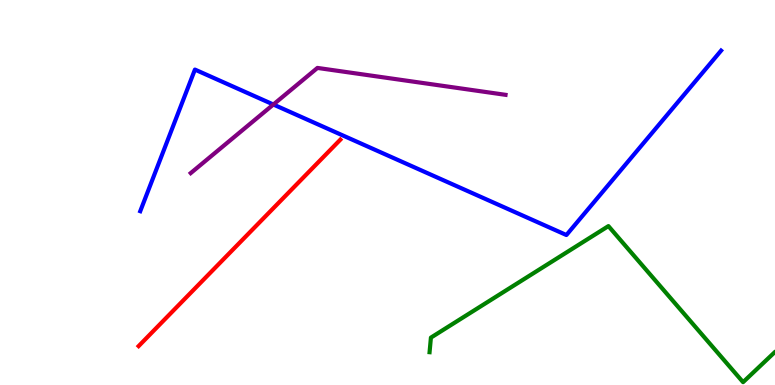[{'lines': ['blue', 'red'], 'intersections': []}, {'lines': ['green', 'red'], 'intersections': []}, {'lines': ['purple', 'red'], 'intersections': []}, {'lines': ['blue', 'green'], 'intersections': []}, {'lines': ['blue', 'purple'], 'intersections': [{'x': 3.53, 'y': 7.29}]}, {'lines': ['green', 'purple'], 'intersections': []}]